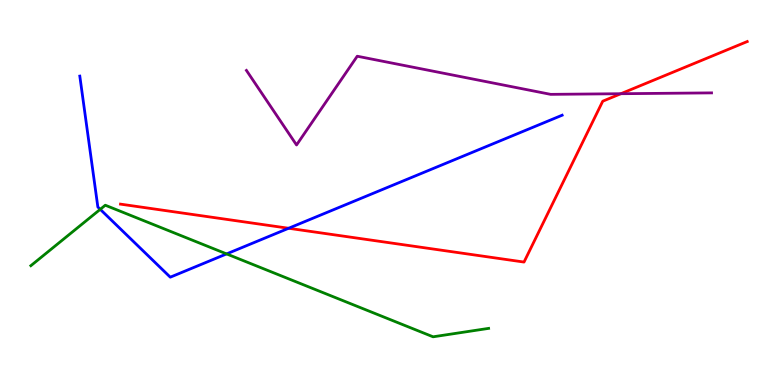[{'lines': ['blue', 'red'], 'intersections': [{'x': 3.72, 'y': 4.07}]}, {'lines': ['green', 'red'], 'intersections': []}, {'lines': ['purple', 'red'], 'intersections': [{'x': 8.01, 'y': 7.57}]}, {'lines': ['blue', 'green'], 'intersections': [{'x': 1.29, 'y': 4.56}, {'x': 2.92, 'y': 3.4}]}, {'lines': ['blue', 'purple'], 'intersections': []}, {'lines': ['green', 'purple'], 'intersections': []}]